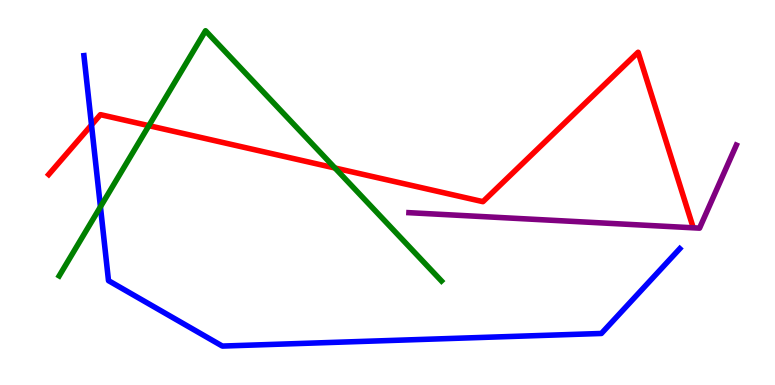[{'lines': ['blue', 'red'], 'intersections': [{'x': 1.18, 'y': 6.75}]}, {'lines': ['green', 'red'], 'intersections': [{'x': 1.92, 'y': 6.74}, {'x': 4.32, 'y': 5.64}]}, {'lines': ['purple', 'red'], 'intersections': []}, {'lines': ['blue', 'green'], 'intersections': [{'x': 1.3, 'y': 4.63}]}, {'lines': ['blue', 'purple'], 'intersections': []}, {'lines': ['green', 'purple'], 'intersections': []}]